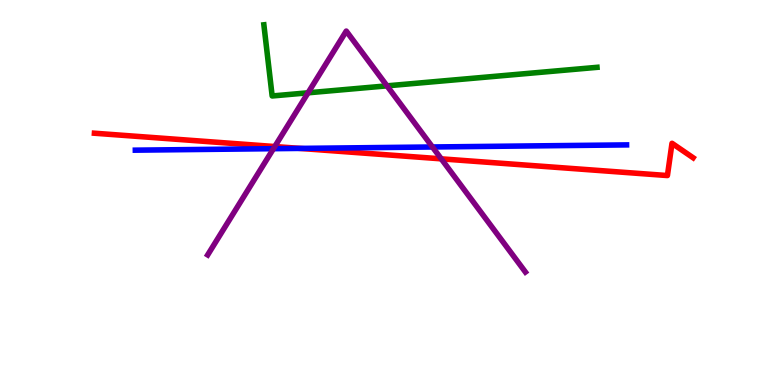[{'lines': ['blue', 'red'], 'intersections': [{'x': 3.87, 'y': 6.15}]}, {'lines': ['green', 'red'], 'intersections': []}, {'lines': ['purple', 'red'], 'intersections': [{'x': 3.55, 'y': 6.19}, {'x': 5.69, 'y': 5.87}]}, {'lines': ['blue', 'green'], 'intersections': []}, {'lines': ['blue', 'purple'], 'intersections': [{'x': 3.53, 'y': 6.14}, {'x': 5.58, 'y': 6.18}]}, {'lines': ['green', 'purple'], 'intersections': [{'x': 3.97, 'y': 7.59}, {'x': 4.99, 'y': 7.77}]}]